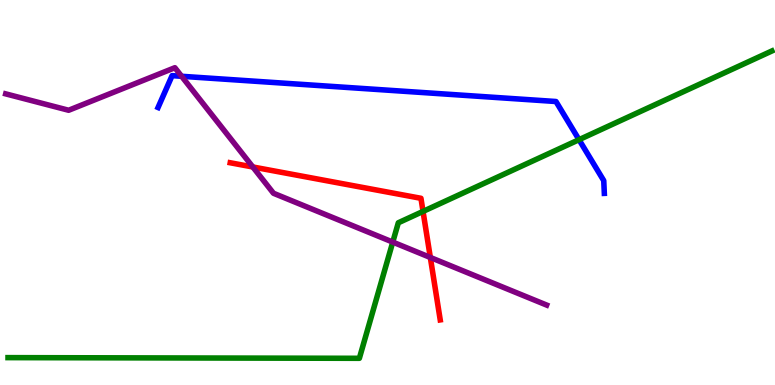[{'lines': ['blue', 'red'], 'intersections': []}, {'lines': ['green', 'red'], 'intersections': [{'x': 5.46, 'y': 4.51}]}, {'lines': ['purple', 'red'], 'intersections': [{'x': 3.26, 'y': 5.66}, {'x': 5.55, 'y': 3.31}]}, {'lines': ['blue', 'green'], 'intersections': [{'x': 7.47, 'y': 6.37}]}, {'lines': ['blue', 'purple'], 'intersections': [{'x': 2.34, 'y': 8.02}]}, {'lines': ['green', 'purple'], 'intersections': [{'x': 5.07, 'y': 3.71}]}]